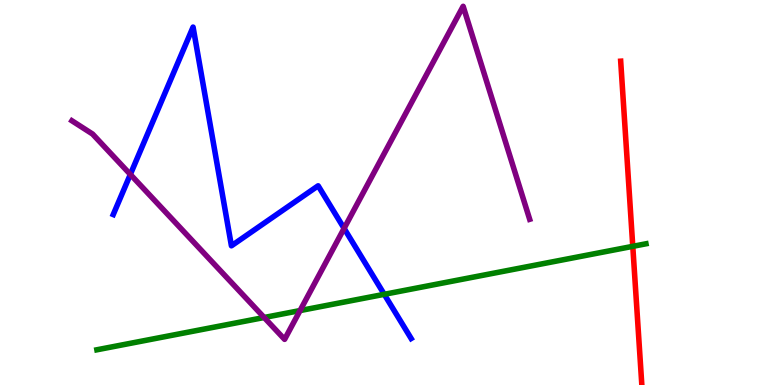[{'lines': ['blue', 'red'], 'intersections': []}, {'lines': ['green', 'red'], 'intersections': [{'x': 8.16, 'y': 3.6}]}, {'lines': ['purple', 'red'], 'intersections': []}, {'lines': ['blue', 'green'], 'intersections': [{'x': 4.96, 'y': 2.36}]}, {'lines': ['blue', 'purple'], 'intersections': [{'x': 1.68, 'y': 5.47}, {'x': 4.44, 'y': 4.07}]}, {'lines': ['green', 'purple'], 'intersections': [{'x': 3.41, 'y': 1.75}, {'x': 3.87, 'y': 1.93}]}]